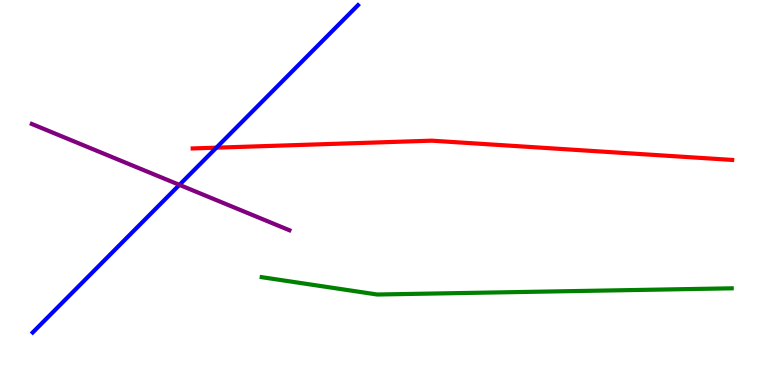[{'lines': ['blue', 'red'], 'intersections': [{'x': 2.79, 'y': 6.16}]}, {'lines': ['green', 'red'], 'intersections': []}, {'lines': ['purple', 'red'], 'intersections': []}, {'lines': ['blue', 'green'], 'intersections': []}, {'lines': ['blue', 'purple'], 'intersections': [{'x': 2.32, 'y': 5.2}]}, {'lines': ['green', 'purple'], 'intersections': []}]